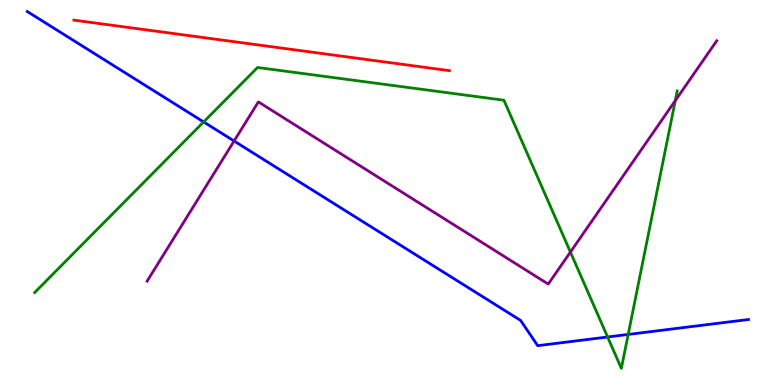[{'lines': ['blue', 'red'], 'intersections': []}, {'lines': ['green', 'red'], 'intersections': []}, {'lines': ['purple', 'red'], 'intersections': []}, {'lines': ['blue', 'green'], 'intersections': [{'x': 2.63, 'y': 6.83}, {'x': 7.84, 'y': 1.25}, {'x': 8.11, 'y': 1.31}]}, {'lines': ['blue', 'purple'], 'intersections': [{'x': 3.02, 'y': 6.34}]}, {'lines': ['green', 'purple'], 'intersections': [{'x': 7.36, 'y': 3.45}, {'x': 8.71, 'y': 7.39}]}]